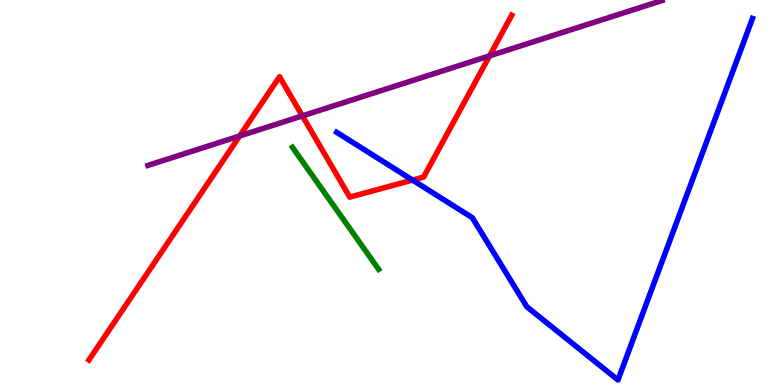[{'lines': ['blue', 'red'], 'intersections': [{'x': 5.32, 'y': 5.32}]}, {'lines': ['green', 'red'], 'intersections': []}, {'lines': ['purple', 'red'], 'intersections': [{'x': 3.09, 'y': 6.47}, {'x': 3.9, 'y': 6.99}, {'x': 6.32, 'y': 8.55}]}, {'lines': ['blue', 'green'], 'intersections': []}, {'lines': ['blue', 'purple'], 'intersections': []}, {'lines': ['green', 'purple'], 'intersections': []}]